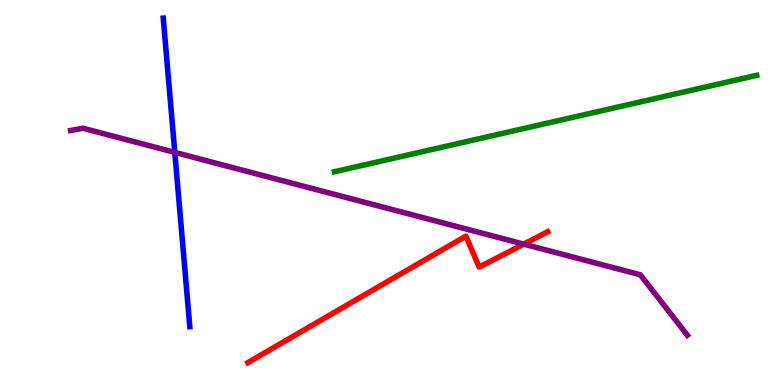[{'lines': ['blue', 'red'], 'intersections': []}, {'lines': ['green', 'red'], 'intersections': []}, {'lines': ['purple', 'red'], 'intersections': [{'x': 6.76, 'y': 3.66}]}, {'lines': ['blue', 'green'], 'intersections': []}, {'lines': ['blue', 'purple'], 'intersections': [{'x': 2.26, 'y': 6.04}]}, {'lines': ['green', 'purple'], 'intersections': []}]